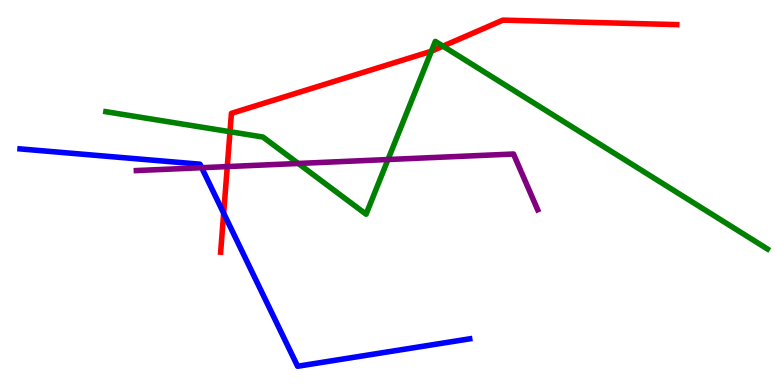[{'lines': ['blue', 'red'], 'intersections': [{'x': 2.89, 'y': 4.46}]}, {'lines': ['green', 'red'], 'intersections': [{'x': 2.97, 'y': 6.58}, {'x': 5.57, 'y': 8.67}, {'x': 5.72, 'y': 8.8}]}, {'lines': ['purple', 'red'], 'intersections': [{'x': 2.93, 'y': 5.67}]}, {'lines': ['blue', 'green'], 'intersections': []}, {'lines': ['blue', 'purple'], 'intersections': [{'x': 2.6, 'y': 5.64}]}, {'lines': ['green', 'purple'], 'intersections': [{'x': 3.85, 'y': 5.75}, {'x': 5.01, 'y': 5.86}]}]